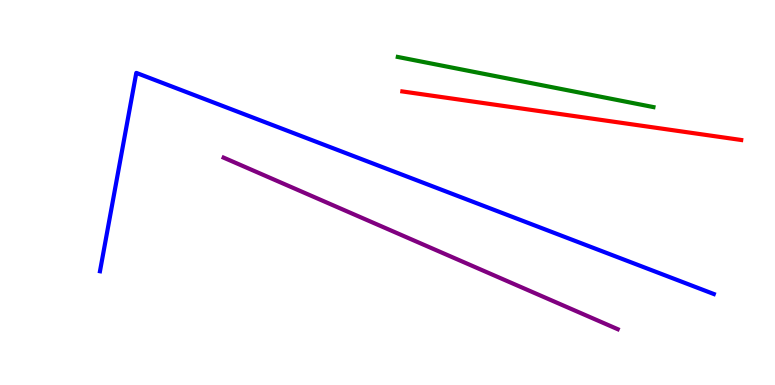[{'lines': ['blue', 'red'], 'intersections': []}, {'lines': ['green', 'red'], 'intersections': []}, {'lines': ['purple', 'red'], 'intersections': []}, {'lines': ['blue', 'green'], 'intersections': []}, {'lines': ['blue', 'purple'], 'intersections': []}, {'lines': ['green', 'purple'], 'intersections': []}]